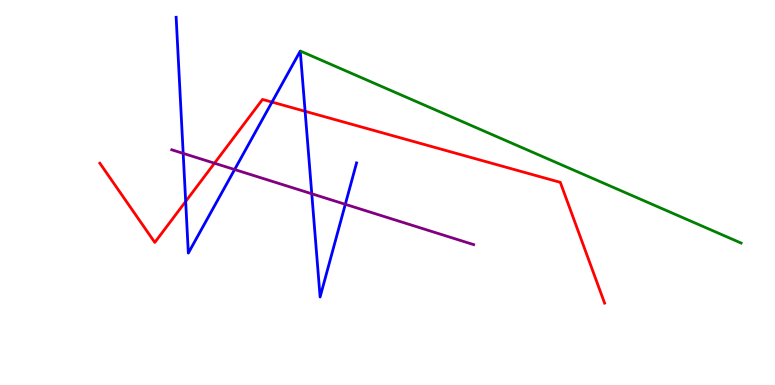[{'lines': ['blue', 'red'], 'intersections': [{'x': 2.4, 'y': 4.77}, {'x': 3.51, 'y': 7.35}, {'x': 3.94, 'y': 7.11}]}, {'lines': ['green', 'red'], 'intersections': []}, {'lines': ['purple', 'red'], 'intersections': [{'x': 2.77, 'y': 5.76}]}, {'lines': ['blue', 'green'], 'intersections': []}, {'lines': ['blue', 'purple'], 'intersections': [{'x': 2.36, 'y': 6.02}, {'x': 3.03, 'y': 5.6}, {'x': 4.02, 'y': 4.97}, {'x': 4.46, 'y': 4.69}]}, {'lines': ['green', 'purple'], 'intersections': []}]